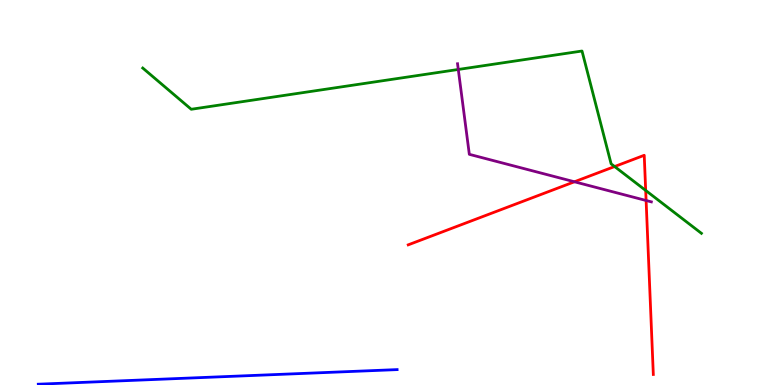[{'lines': ['blue', 'red'], 'intersections': []}, {'lines': ['green', 'red'], 'intersections': [{'x': 7.93, 'y': 5.67}, {'x': 8.33, 'y': 5.05}]}, {'lines': ['purple', 'red'], 'intersections': [{'x': 7.41, 'y': 5.28}, {'x': 8.34, 'y': 4.79}]}, {'lines': ['blue', 'green'], 'intersections': []}, {'lines': ['blue', 'purple'], 'intersections': []}, {'lines': ['green', 'purple'], 'intersections': [{'x': 5.91, 'y': 8.2}]}]